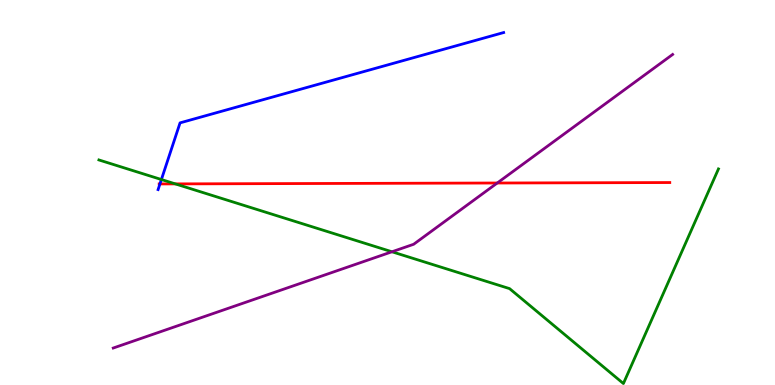[{'lines': ['blue', 'red'], 'intersections': [{'x': 2.06, 'y': 5.22}]}, {'lines': ['green', 'red'], 'intersections': [{'x': 2.26, 'y': 5.22}]}, {'lines': ['purple', 'red'], 'intersections': [{'x': 6.42, 'y': 5.25}]}, {'lines': ['blue', 'green'], 'intersections': [{'x': 2.08, 'y': 5.34}]}, {'lines': ['blue', 'purple'], 'intersections': []}, {'lines': ['green', 'purple'], 'intersections': [{'x': 5.06, 'y': 3.46}]}]